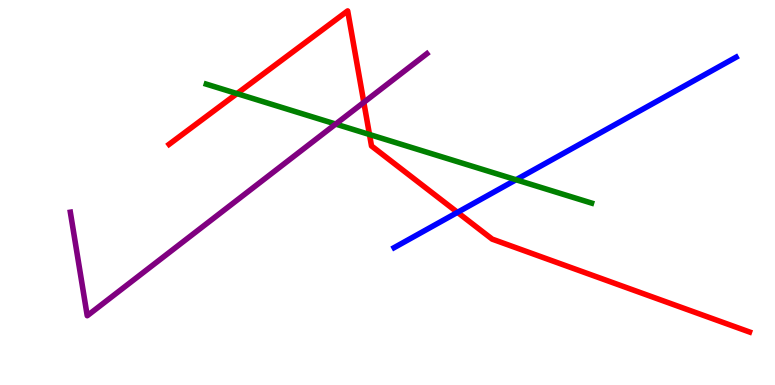[{'lines': ['blue', 'red'], 'intersections': [{'x': 5.9, 'y': 4.48}]}, {'lines': ['green', 'red'], 'intersections': [{'x': 3.06, 'y': 7.57}, {'x': 4.77, 'y': 6.51}]}, {'lines': ['purple', 'red'], 'intersections': [{'x': 4.69, 'y': 7.34}]}, {'lines': ['blue', 'green'], 'intersections': [{'x': 6.66, 'y': 5.33}]}, {'lines': ['blue', 'purple'], 'intersections': []}, {'lines': ['green', 'purple'], 'intersections': [{'x': 4.33, 'y': 6.78}]}]